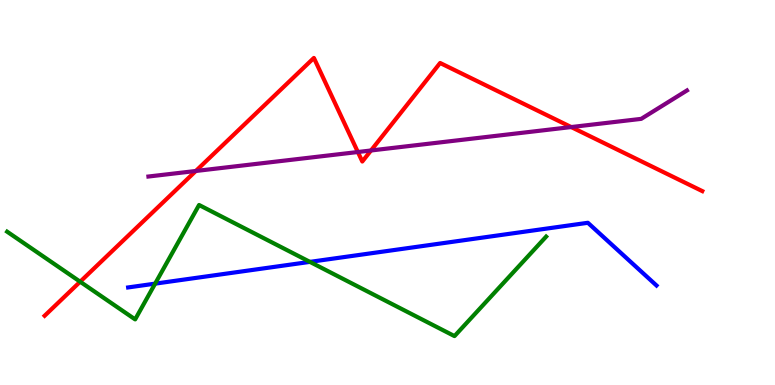[{'lines': ['blue', 'red'], 'intersections': []}, {'lines': ['green', 'red'], 'intersections': [{'x': 1.03, 'y': 2.68}]}, {'lines': ['purple', 'red'], 'intersections': [{'x': 2.53, 'y': 5.56}, {'x': 4.62, 'y': 6.05}, {'x': 4.79, 'y': 6.09}, {'x': 7.37, 'y': 6.7}]}, {'lines': ['blue', 'green'], 'intersections': [{'x': 2.0, 'y': 2.63}, {'x': 4.0, 'y': 3.2}]}, {'lines': ['blue', 'purple'], 'intersections': []}, {'lines': ['green', 'purple'], 'intersections': []}]